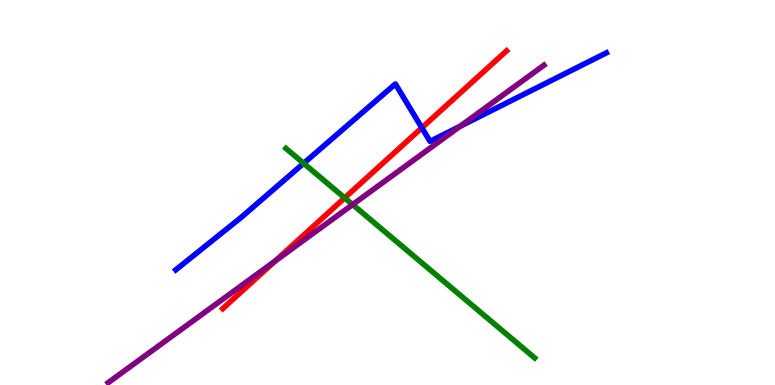[{'lines': ['blue', 'red'], 'intersections': [{'x': 5.44, 'y': 6.68}]}, {'lines': ['green', 'red'], 'intersections': [{'x': 4.45, 'y': 4.86}]}, {'lines': ['purple', 'red'], 'intersections': [{'x': 3.55, 'y': 3.22}]}, {'lines': ['blue', 'green'], 'intersections': [{'x': 3.92, 'y': 5.76}]}, {'lines': ['blue', 'purple'], 'intersections': [{'x': 5.94, 'y': 6.72}]}, {'lines': ['green', 'purple'], 'intersections': [{'x': 4.55, 'y': 4.69}]}]